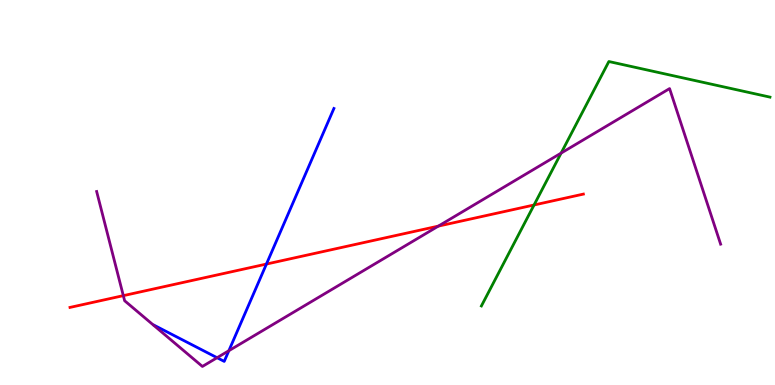[{'lines': ['blue', 'red'], 'intersections': [{'x': 3.44, 'y': 3.14}]}, {'lines': ['green', 'red'], 'intersections': [{'x': 6.89, 'y': 4.68}]}, {'lines': ['purple', 'red'], 'intersections': [{'x': 1.59, 'y': 2.32}, {'x': 5.66, 'y': 4.13}]}, {'lines': ['blue', 'green'], 'intersections': []}, {'lines': ['blue', 'purple'], 'intersections': [{'x': 2.8, 'y': 0.709}, {'x': 2.95, 'y': 0.89}]}, {'lines': ['green', 'purple'], 'intersections': [{'x': 7.24, 'y': 6.02}]}]